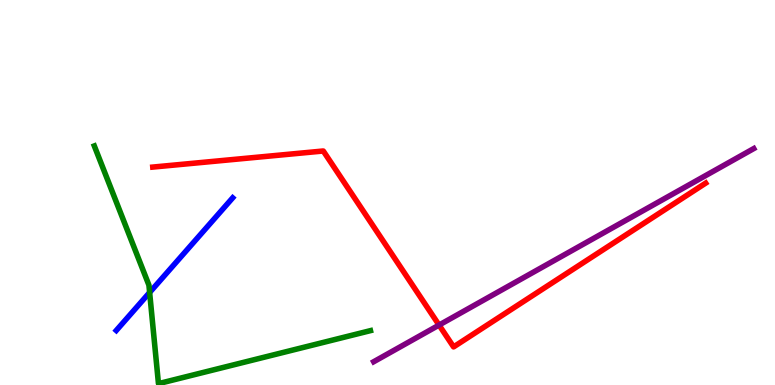[{'lines': ['blue', 'red'], 'intersections': []}, {'lines': ['green', 'red'], 'intersections': []}, {'lines': ['purple', 'red'], 'intersections': [{'x': 5.67, 'y': 1.56}]}, {'lines': ['blue', 'green'], 'intersections': [{'x': 1.93, 'y': 2.4}]}, {'lines': ['blue', 'purple'], 'intersections': []}, {'lines': ['green', 'purple'], 'intersections': []}]